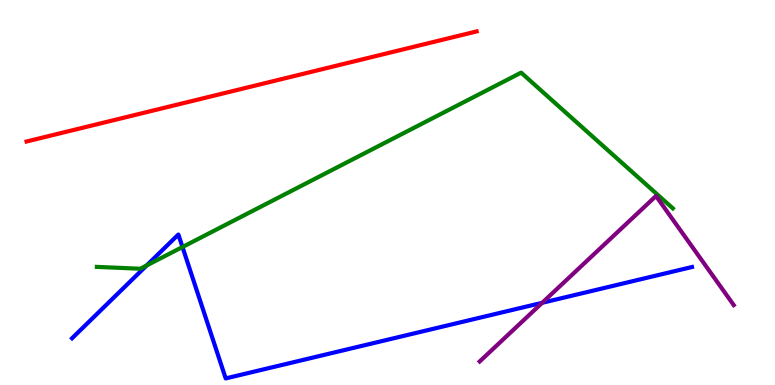[{'lines': ['blue', 'red'], 'intersections': []}, {'lines': ['green', 'red'], 'intersections': []}, {'lines': ['purple', 'red'], 'intersections': []}, {'lines': ['blue', 'green'], 'intersections': [{'x': 1.89, 'y': 3.11}, {'x': 2.35, 'y': 3.58}]}, {'lines': ['blue', 'purple'], 'intersections': [{'x': 7.0, 'y': 2.14}]}, {'lines': ['green', 'purple'], 'intersections': []}]